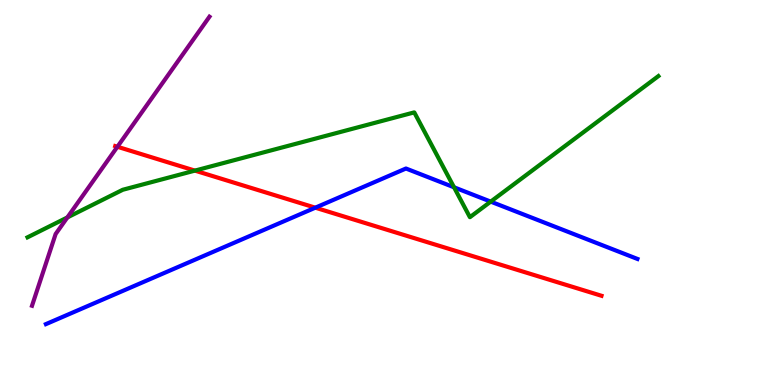[{'lines': ['blue', 'red'], 'intersections': [{'x': 4.07, 'y': 4.61}]}, {'lines': ['green', 'red'], 'intersections': [{'x': 2.51, 'y': 5.57}]}, {'lines': ['purple', 'red'], 'intersections': [{'x': 1.51, 'y': 6.19}]}, {'lines': ['blue', 'green'], 'intersections': [{'x': 5.86, 'y': 5.14}, {'x': 6.33, 'y': 4.76}]}, {'lines': ['blue', 'purple'], 'intersections': []}, {'lines': ['green', 'purple'], 'intersections': [{'x': 0.869, 'y': 4.35}]}]